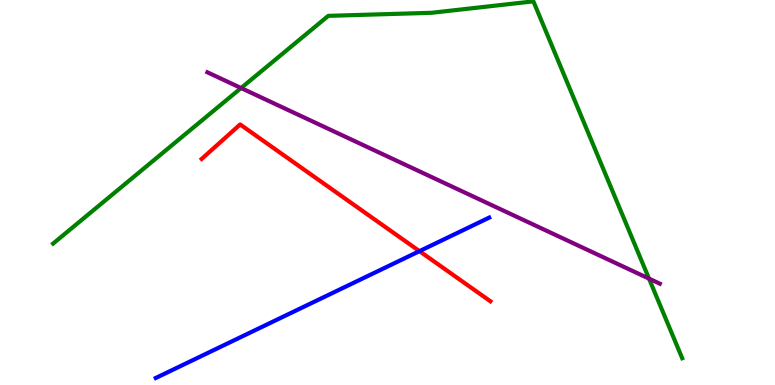[{'lines': ['blue', 'red'], 'intersections': [{'x': 5.41, 'y': 3.48}]}, {'lines': ['green', 'red'], 'intersections': []}, {'lines': ['purple', 'red'], 'intersections': []}, {'lines': ['blue', 'green'], 'intersections': []}, {'lines': ['blue', 'purple'], 'intersections': []}, {'lines': ['green', 'purple'], 'intersections': [{'x': 3.11, 'y': 7.71}, {'x': 8.37, 'y': 2.76}]}]